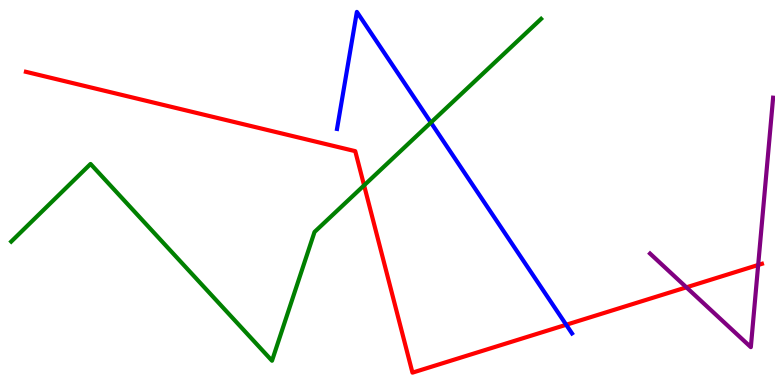[{'lines': ['blue', 'red'], 'intersections': [{'x': 7.31, 'y': 1.56}]}, {'lines': ['green', 'red'], 'intersections': [{'x': 4.7, 'y': 5.19}]}, {'lines': ['purple', 'red'], 'intersections': [{'x': 8.86, 'y': 2.54}, {'x': 9.78, 'y': 3.12}]}, {'lines': ['blue', 'green'], 'intersections': [{'x': 5.56, 'y': 6.82}]}, {'lines': ['blue', 'purple'], 'intersections': []}, {'lines': ['green', 'purple'], 'intersections': []}]